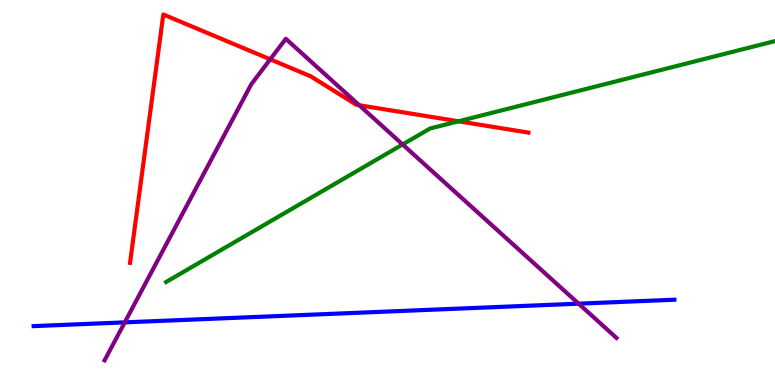[{'lines': ['blue', 'red'], 'intersections': []}, {'lines': ['green', 'red'], 'intersections': [{'x': 5.92, 'y': 6.85}]}, {'lines': ['purple', 'red'], 'intersections': [{'x': 3.49, 'y': 8.46}, {'x': 4.64, 'y': 7.27}]}, {'lines': ['blue', 'green'], 'intersections': []}, {'lines': ['blue', 'purple'], 'intersections': [{'x': 1.61, 'y': 1.63}, {'x': 7.47, 'y': 2.11}]}, {'lines': ['green', 'purple'], 'intersections': [{'x': 5.2, 'y': 6.25}]}]